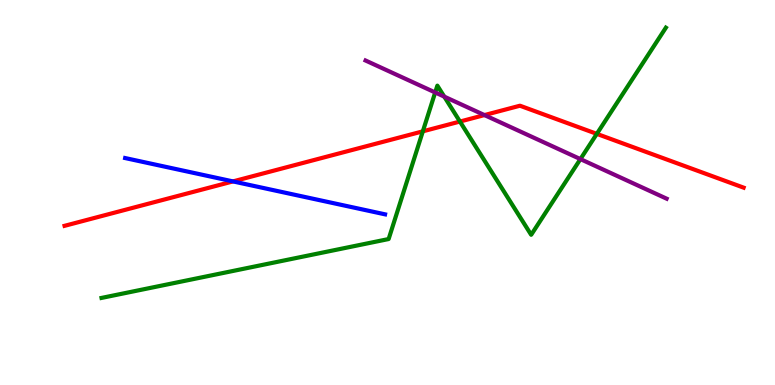[{'lines': ['blue', 'red'], 'intersections': [{'x': 3.01, 'y': 5.29}]}, {'lines': ['green', 'red'], 'intersections': [{'x': 5.46, 'y': 6.59}, {'x': 5.93, 'y': 6.84}, {'x': 7.7, 'y': 6.52}]}, {'lines': ['purple', 'red'], 'intersections': [{'x': 6.25, 'y': 7.01}]}, {'lines': ['blue', 'green'], 'intersections': []}, {'lines': ['blue', 'purple'], 'intersections': []}, {'lines': ['green', 'purple'], 'intersections': [{'x': 5.62, 'y': 7.6}, {'x': 5.73, 'y': 7.49}, {'x': 7.49, 'y': 5.87}]}]